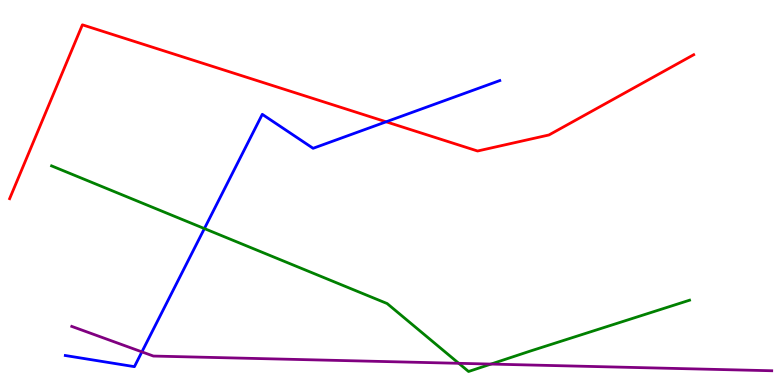[{'lines': ['blue', 'red'], 'intersections': [{'x': 4.98, 'y': 6.84}]}, {'lines': ['green', 'red'], 'intersections': []}, {'lines': ['purple', 'red'], 'intersections': []}, {'lines': ['blue', 'green'], 'intersections': [{'x': 2.64, 'y': 4.06}]}, {'lines': ['blue', 'purple'], 'intersections': [{'x': 1.83, 'y': 0.86}]}, {'lines': ['green', 'purple'], 'intersections': [{'x': 5.92, 'y': 0.563}, {'x': 6.33, 'y': 0.543}]}]